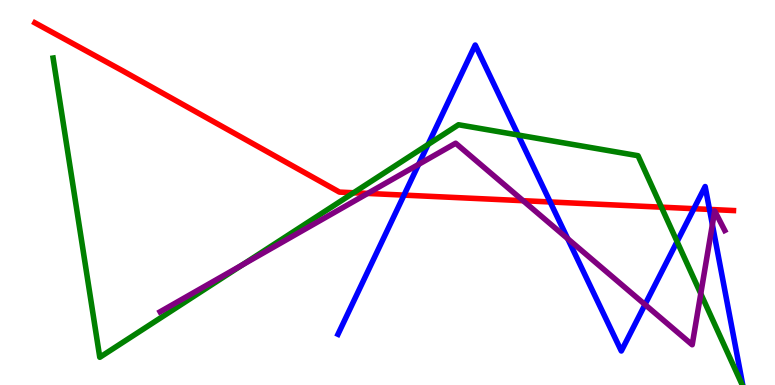[{'lines': ['blue', 'red'], 'intersections': [{'x': 5.21, 'y': 4.93}, {'x': 7.1, 'y': 4.75}, {'x': 8.95, 'y': 4.58}, {'x': 9.15, 'y': 4.56}]}, {'lines': ['green', 'red'], 'intersections': [{'x': 4.56, 'y': 4.99}, {'x': 8.53, 'y': 4.62}]}, {'lines': ['purple', 'red'], 'intersections': [{'x': 4.74, 'y': 4.98}, {'x': 6.75, 'y': 4.79}]}, {'lines': ['blue', 'green'], 'intersections': [{'x': 5.52, 'y': 6.25}, {'x': 6.69, 'y': 6.49}, {'x': 8.74, 'y': 3.72}]}, {'lines': ['blue', 'purple'], 'intersections': [{'x': 5.4, 'y': 5.73}, {'x': 7.33, 'y': 3.8}, {'x': 8.32, 'y': 2.09}, {'x': 9.19, 'y': 4.17}]}, {'lines': ['green', 'purple'], 'intersections': [{'x': 3.12, 'y': 3.12}, {'x': 9.04, 'y': 2.37}]}]